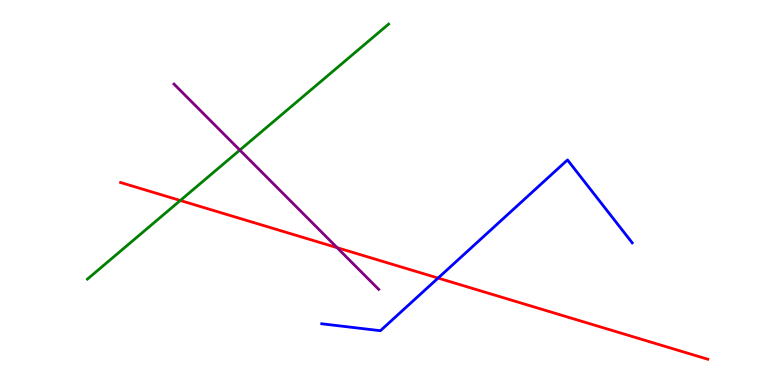[{'lines': ['blue', 'red'], 'intersections': [{'x': 5.65, 'y': 2.78}]}, {'lines': ['green', 'red'], 'intersections': [{'x': 2.33, 'y': 4.79}]}, {'lines': ['purple', 'red'], 'intersections': [{'x': 4.35, 'y': 3.57}]}, {'lines': ['blue', 'green'], 'intersections': []}, {'lines': ['blue', 'purple'], 'intersections': []}, {'lines': ['green', 'purple'], 'intersections': [{'x': 3.09, 'y': 6.1}]}]